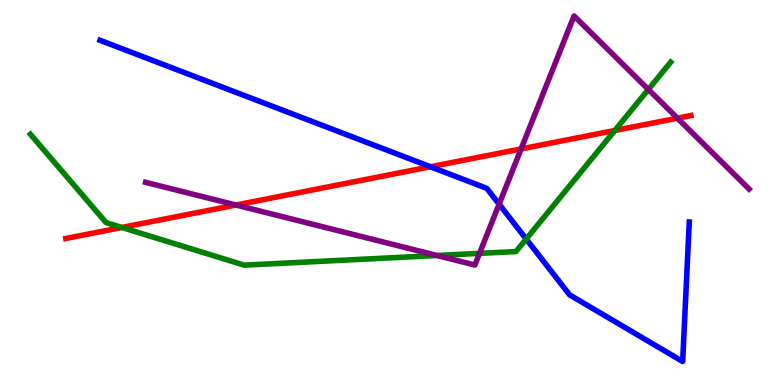[{'lines': ['blue', 'red'], 'intersections': [{'x': 5.55, 'y': 5.67}]}, {'lines': ['green', 'red'], 'intersections': [{'x': 1.57, 'y': 4.09}, {'x': 7.93, 'y': 6.61}]}, {'lines': ['purple', 'red'], 'intersections': [{'x': 3.04, 'y': 4.67}, {'x': 6.72, 'y': 6.13}, {'x': 8.74, 'y': 6.93}]}, {'lines': ['blue', 'green'], 'intersections': [{'x': 6.79, 'y': 3.79}]}, {'lines': ['blue', 'purple'], 'intersections': [{'x': 6.44, 'y': 4.7}]}, {'lines': ['green', 'purple'], 'intersections': [{'x': 5.64, 'y': 3.36}, {'x': 6.19, 'y': 3.42}, {'x': 8.37, 'y': 7.68}]}]